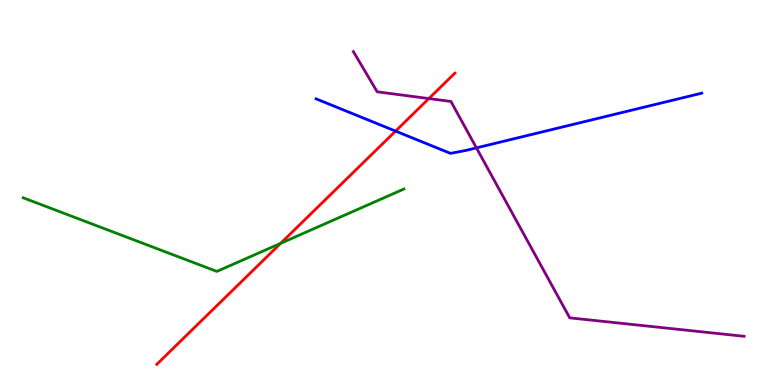[{'lines': ['blue', 'red'], 'intersections': [{'x': 5.1, 'y': 6.6}]}, {'lines': ['green', 'red'], 'intersections': [{'x': 3.62, 'y': 3.68}]}, {'lines': ['purple', 'red'], 'intersections': [{'x': 5.53, 'y': 7.44}]}, {'lines': ['blue', 'green'], 'intersections': []}, {'lines': ['blue', 'purple'], 'intersections': [{'x': 6.15, 'y': 6.16}]}, {'lines': ['green', 'purple'], 'intersections': []}]